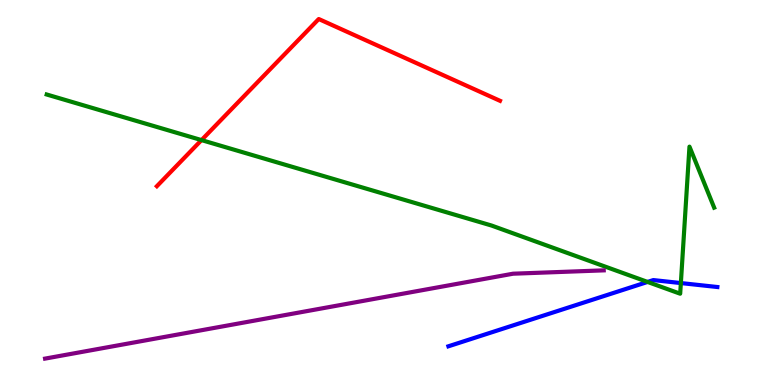[{'lines': ['blue', 'red'], 'intersections': []}, {'lines': ['green', 'red'], 'intersections': [{'x': 2.6, 'y': 6.36}]}, {'lines': ['purple', 'red'], 'intersections': []}, {'lines': ['blue', 'green'], 'intersections': [{'x': 8.36, 'y': 2.68}, {'x': 8.79, 'y': 2.65}]}, {'lines': ['blue', 'purple'], 'intersections': []}, {'lines': ['green', 'purple'], 'intersections': []}]